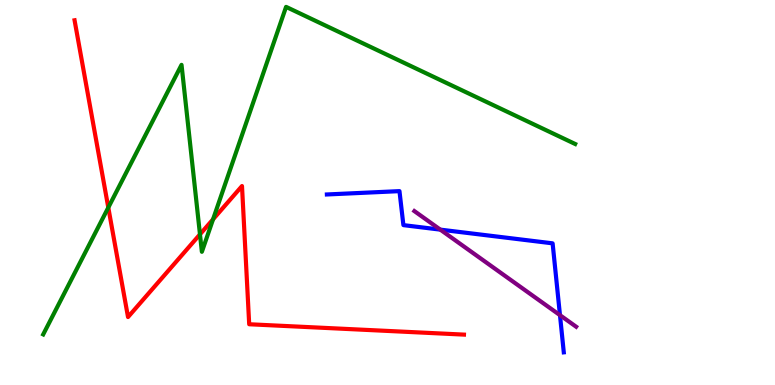[{'lines': ['blue', 'red'], 'intersections': []}, {'lines': ['green', 'red'], 'intersections': [{'x': 1.4, 'y': 4.61}, {'x': 2.58, 'y': 3.91}, {'x': 2.75, 'y': 4.3}]}, {'lines': ['purple', 'red'], 'intersections': []}, {'lines': ['blue', 'green'], 'intersections': []}, {'lines': ['blue', 'purple'], 'intersections': [{'x': 5.68, 'y': 4.04}, {'x': 7.23, 'y': 1.81}]}, {'lines': ['green', 'purple'], 'intersections': []}]